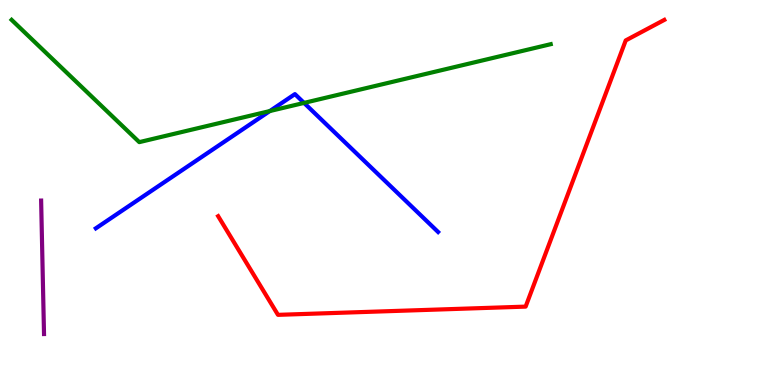[{'lines': ['blue', 'red'], 'intersections': []}, {'lines': ['green', 'red'], 'intersections': []}, {'lines': ['purple', 'red'], 'intersections': []}, {'lines': ['blue', 'green'], 'intersections': [{'x': 3.48, 'y': 7.12}, {'x': 3.92, 'y': 7.33}]}, {'lines': ['blue', 'purple'], 'intersections': []}, {'lines': ['green', 'purple'], 'intersections': []}]